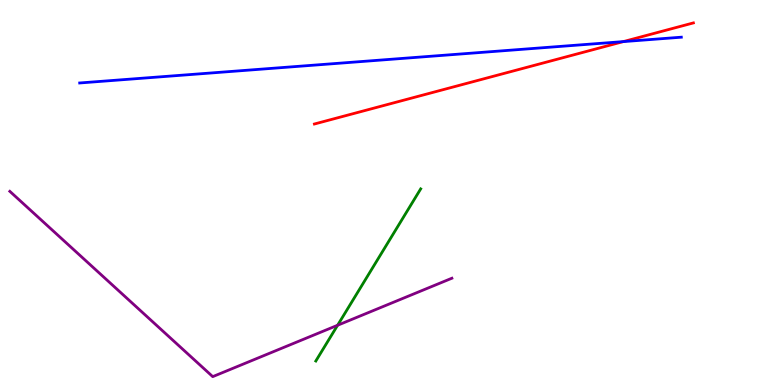[{'lines': ['blue', 'red'], 'intersections': [{'x': 8.04, 'y': 8.92}]}, {'lines': ['green', 'red'], 'intersections': []}, {'lines': ['purple', 'red'], 'intersections': []}, {'lines': ['blue', 'green'], 'intersections': []}, {'lines': ['blue', 'purple'], 'intersections': []}, {'lines': ['green', 'purple'], 'intersections': [{'x': 4.36, 'y': 1.55}]}]